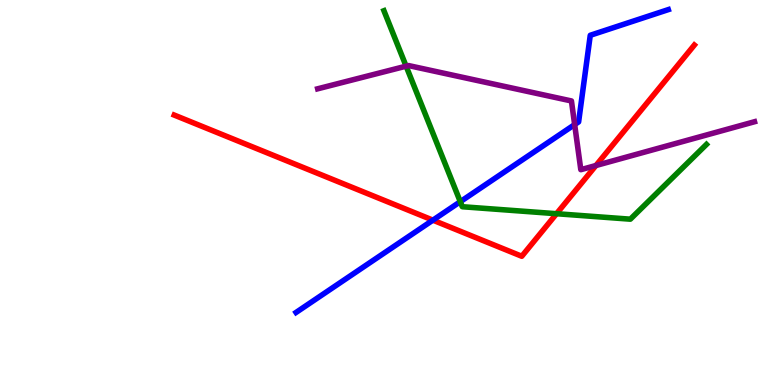[{'lines': ['blue', 'red'], 'intersections': [{'x': 5.59, 'y': 4.28}]}, {'lines': ['green', 'red'], 'intersections': [{'x': 7.18, 'y': 4.45}]}, {'lines': ['purple', 'red'], 'intersections': [{'x': 7.69, 'y': 5.7}]}, {'lines': ['blue', 'green'], 'intersections': [{'x': 5.94, 'y': 4.76}]}, {'lines': ['blue', 'purple'], 'intersections': [{'x': 7.41, 'y': 6.76}]}, {'lines': ['green', 'purple'], 'intersections': [{'x': 5.24, 'y': 8.28}]}]